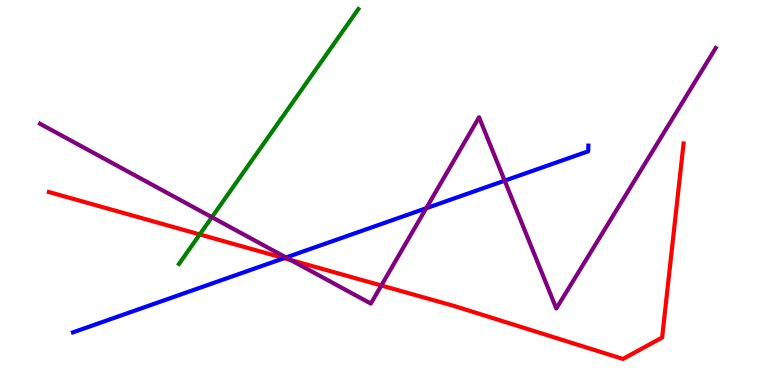[{'lines': ['blue', 'red'], 'intersections': [{'x': 3.67, 'y': 3.29}]}, {'lines': ['green', 'red'], 'intersections': [{'x': 2.58, 'y': 3.91}]}, {'lines': ['purple', 'red'], 'intersections': [{'x': 3.75, 'y': 3.25}, {'x': 4.92, 'y': 2.58}]}, {'lines': ['blue', 'green'], 'intersections': []}, {'lines': ['blue', 'purple'], 'intersections': [{'x': 3.69, 'y': 3.31}, {'x': 5.5, 'y': 4.59}, {'x': 6.51, 'y': 5.31}]}, {'lines': ['green', 'purple'], 'intersections': [{'x': 2.73, 'y': 4.36}]}]